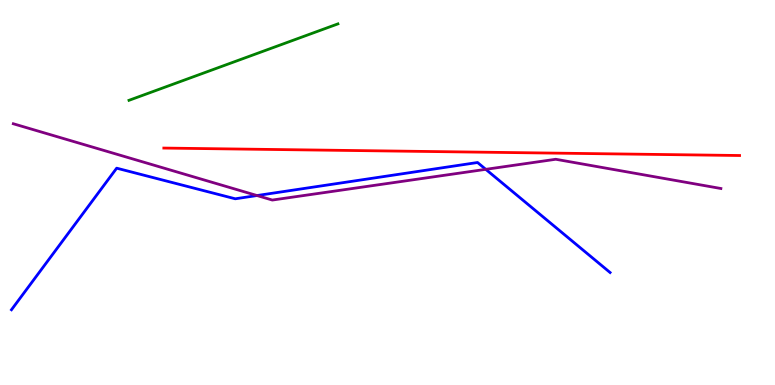[{'lines': ['blue', 'red'], 'intersections': []}, {'lines': ['green', 'red'], 'intersections': []}, {'lines': ['purple', 'red'], 'intersections': []}, {'lines': ['blue', 'green'], 'intersections': []}, {'lines': ['blue', 'purple'], 'intersections': [{'x': 3.32, 'y': 4.92}, {'x': 6.27, 'y': 5.6}]}, {'lines': ['green', 'purple'], 'intersections': []}]